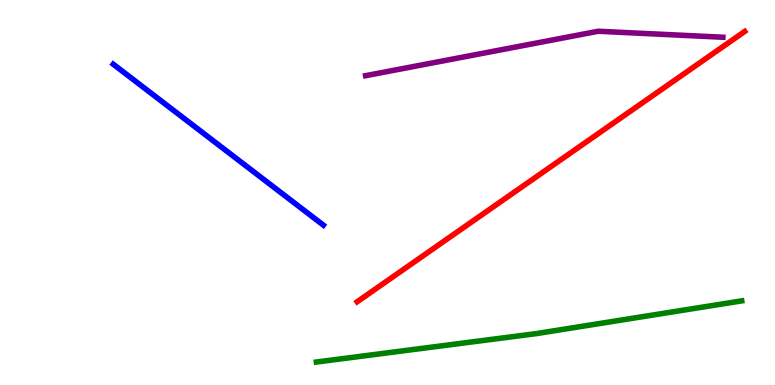[{'lines': ['blue', 'red'], 'intersections': []}, {'lines': ['green', 'red'], 'intersections': []}, {'lines': ['purple', 'red'], 'intersections': []}, {'lines': ['blue', 'green'], 'intersections': []}, {'lines': ['blue', 'purple'], 'intersections': []}, {'lines': ['green', 'purple'], 'intersections': []}]